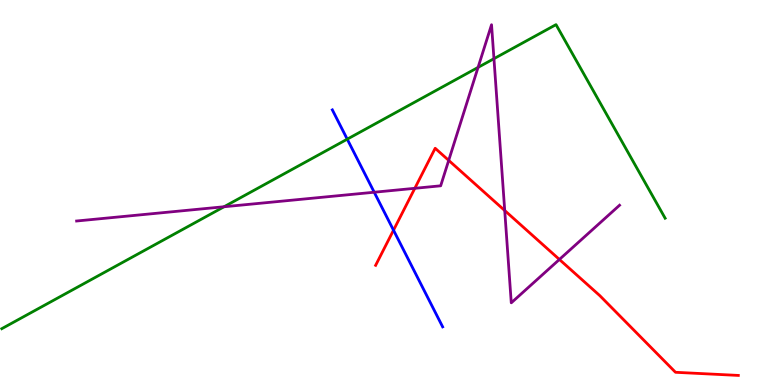[{'lines': ['blue', 'red'], 'intersections': [{'x': 5.08, 'y': 4.02}]}, {'lines': ['green', 'red'], 'intersections': []}, {'lines': ['purple', 'red'], 'intersections': [{'x': 5.35, 'y': 5.11}, {'x': 5.79, 'y': 5.83}, {'x': 6.51, 'y': 4.53}, {'x': 7.22, 'y': 3.26}]}, {'lines': ['blue', 'green'], 'intersections': [{'x': 4.48, 'y': 6.39}]}, {'lines': ['blue', 'purple'], 'intersections': [{'x': 4.83, 'y': 5.01}]}, {'lines': ['green', 'purple'], 'intersections': [{'x': 2.89, 'y': 4.63}, {'x': 6.17, 'y': 8.25}, {'x': 6.37, 'y': 8.48}]}]